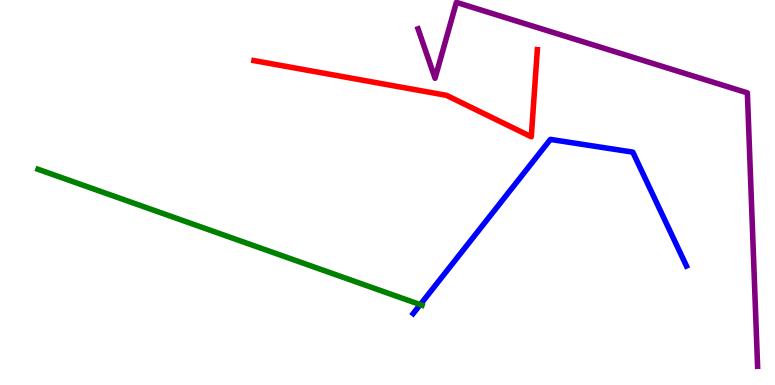[{'lines': ['blue', 'red'], 'intersections': []}, {'lines': ['green', 'red'], 'intersections': []}, {'lines': ['purple', 'red'], 'intersections': []}, {'lines': ['blue', 'green'], 'intersections': [{'x': 5.42, 'y': 2.09}]}, {'lines': ['blue', 'purple'], 'intersections': []}, {'lines': ['green', 'purple'], 'intersections': []}]